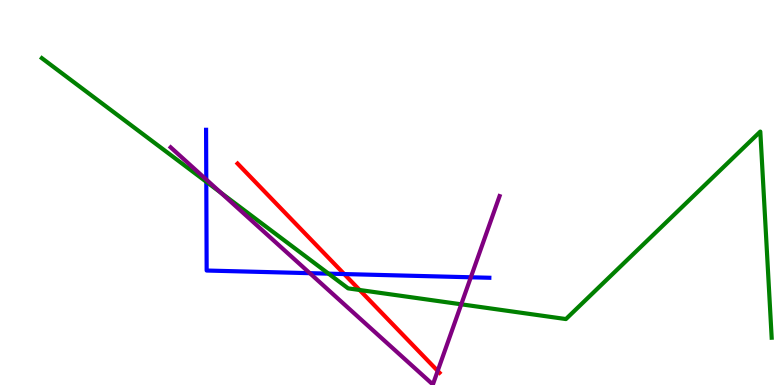[{'lines': ['blue', 'red'], 'intersections': [{'x': 4.44, 'y': 2.88}]}, {'lines': ['green', 'red'], 'intersections': [{'x': 4.64, 'y': 2.47}]}, {'lines': ['purple', 'red'], 'intersections': [{'x': 5.65, 'y': 0.367}]}, {'lines': ['blue', 'green'], 'intersections': [{'x': 2.66, 'y': 5.28}, {'x': 4.24, 'y': 2.89}]}, {'lines': ['blue', 'purple'], 'intersections': [{'x': 2.66, 'y': 5.34}, {'x': 4.0, 'y': 2.9}, {'x': 6.08, 'y': 2.8}]}, {'lines': ['green', 'purple'], 'intersections': [{'x': 2.85, 'y': 5.0}, {'x': 5.95, 'y': 2.1}]}]